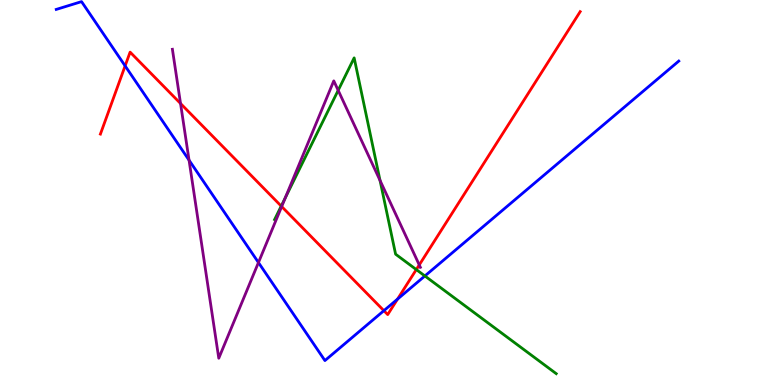[{'lines': ['blue', 'red'], 'intersections': [{'x': 1.61, 'y': 8.29}, {'x': 4.95, 'y': 1.93}, {'x': 5.13, 'y': 2.23}]}, {'lines': ['green', 'red'], 'intersections': [{'x': 3.63, 'y': 4.65}, {'x': 5.37, 'y': 3.0}]}, {'lines': ['purple', 'red'], 'intersections': [{'x': 2.33, 'y': 7.31}, {'x': 3.63, 'y': 4.64}, {'x': 5.41, 'y': 3.12}]}, {'lines': ['blue', 'green'], 'intersections': [{'x': 5.48, 'y': 2.83}]}, {'lines': ['blue', 'purple'], 'intersections': [{'x': 2.44, 'y': 5.84}, {'x': 3.33, 'y': 3.18}]}, {'lines': ['green', 'purple'], 'intersections': [{'x': 3.68, 'y': 4.86}, {'x': 4.36, 'y': 7.65}, {'x': 4.9, 'y': 5.31}]}]